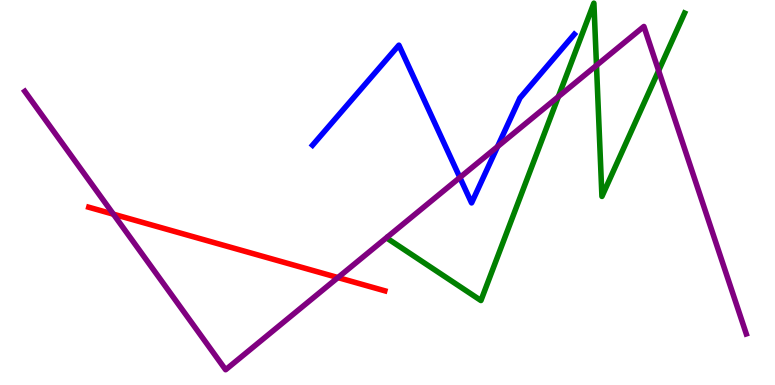[{'lines': ['blue', 'red'], 'intersections': []}, {'lines': ['green', 'red'], 'intersections': []}, {'lines': ['purple', 'red'], 'intersections': [{'x': 1.46, 'y': 4.44}, {'x': 4.36, 'y': 2.79}]}, {'lines': ['blue', 'green'], 'intersections': []}, {'lines': ['blue', 'purple'], 'intersections': [{'x': 5.93, 'y': 5.39}, {'x': 6.42, 'y': 6.19}]}, {'lines': ['green', 'purple'], 'intersections': [{'x': 7.2, 'y': 7.49}, {'x': 7.7, 'y': 8.3}, {'x': 8.5, 'y': 8.16}]}]